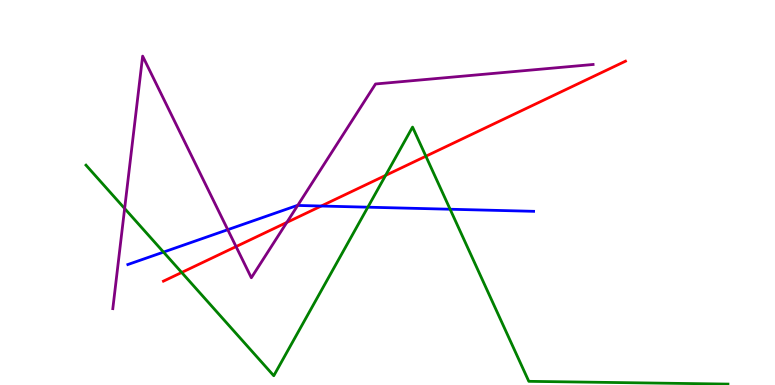[{'lines': ['blue', 'red'], 'intersections': [{'x': 4.15, 'y': 4.65}]}, {'lines': ['green', 'red'], 'intersections': [{'x': 2.34, 'y': 2.92}, {'x': 4.98, 'y': 5.44}, {'x': 5.5, 'y': 5.94}]}, {'lines': ['purple', 'red'], 'intersections': [{'x': 3.05, 'y': 3.6}, {'x': 3.7, 'y': 4.22}]}, {'lines': ['blue', 'green'], 'intersections': [{'x': 2.11, 'y': 3.45}, {'x': 4.75, 'y': 4.62}, {'x': 5.81, 'y': 4.57}]}, {'lines': ['blue', 'purple'], 'intersections': [{'x': 2.94, 'y': 4.03}, {'x': 3.84, 'y': 4.66}]}, {'lines': ['green', 'purple'], 'intersections': [{'x': 1.61, 'y': 4.58}]}]